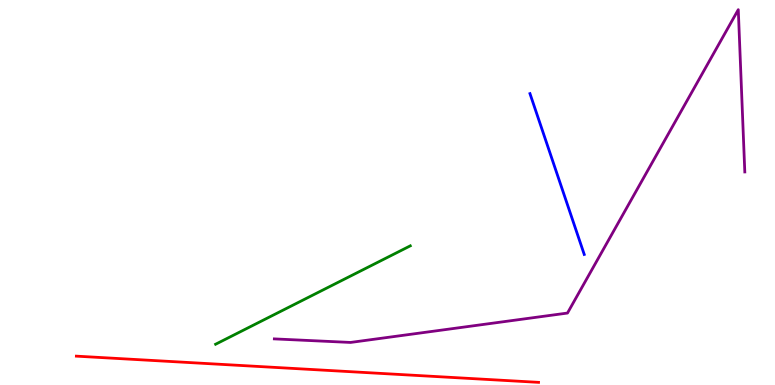[{'lines': ['blue', 'red'], 'intersections': []}, {'lines': ['green', 'red'], 'intersections': []}, {'lines': ['purple', 'red'], 'intersections': []}, {'lines': ['blue', 'green'], 'intersections': []}, {'lines': ['blue', 'purple'], 'intersections': []}, {'lines': ['green', 'purple'], 'intersections': []}]